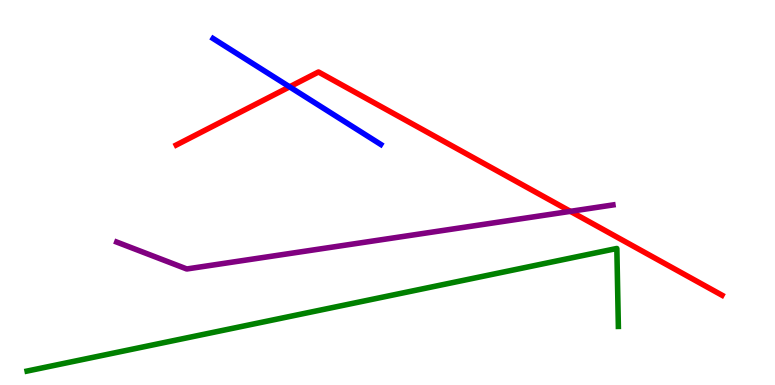[{'lines': ['blue', 'red'], 'intersections': [{'x': 3.74, 'y': 7.74}]}, {'lines': ['green', 'red'], 'intersections': []}, {'lines': ['purple', 'red'], 'intersections': [{'x': 7.36, 'y': 4.51}]}, {'lines': ['blue', 'green'], 'intersections': []}, {'lines': ['blue', 'purple'], 'intersections': []}, {'lines': ['green', 'purple'], 'intersections': []}]